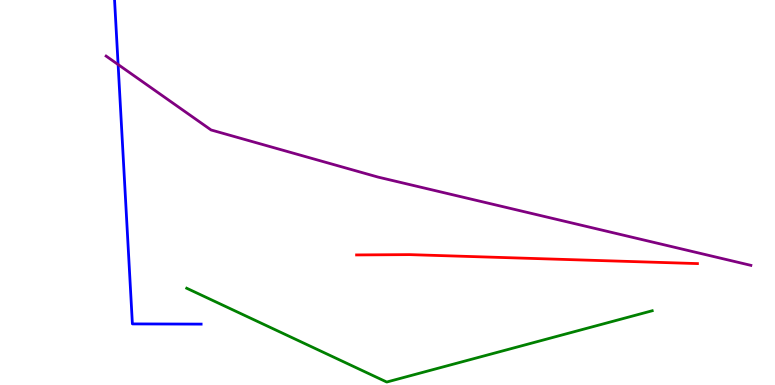[{'lines': ['blue', 'red'], 'intersections': []}, {'lines': ['green', 'red'], 'intersections': []}, {'lines': ['purple', 'red'], 'intersections': []}, {'lines': ['blue', 'green'], 'intersections': []}, {'lines': ['blue', 'purple'], 'intersections': [{'x': 1.52, 'y': 8.32}]}, {'lines': ['green', 'purple'], 'intersections': []}]